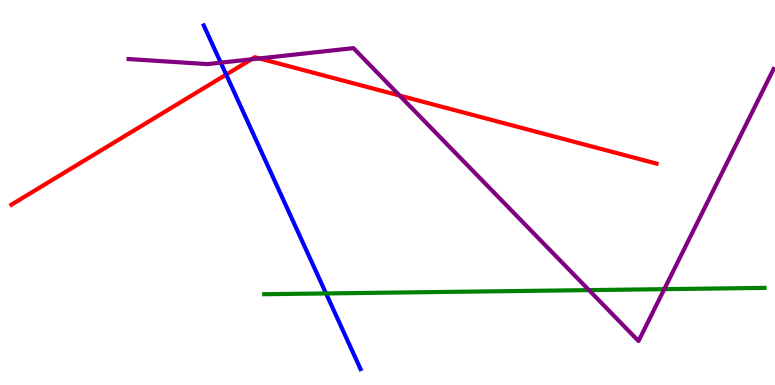[{'lines': ['blue', 'red'], 'intersections': [{'x': 2.92, 'y': 8.06}]}, {'lines': ['green', 'red'], 'intersections': []}, {'lines': ['purple', 'red'], 'intersections': [{'x': 3.24, 'y': 8.46}, {'x': 3.35, 'y': 8.48}, {'x': 5.16, 'y': 7.52}]}, {'lines': ['blue', 'green'], 'intersections': [{'x': 4.21, 'y': 2.38}]}, {'lines': ['blue', 'purple'], 'intersections': [{'x': 2.85, 'y': 8.37}]}, {'lines': ['green', 'purple'], 'intersections': [{'x': 7.6, 'y': 2.46}, {'x': 8.57, 'y': 2.49}]}]